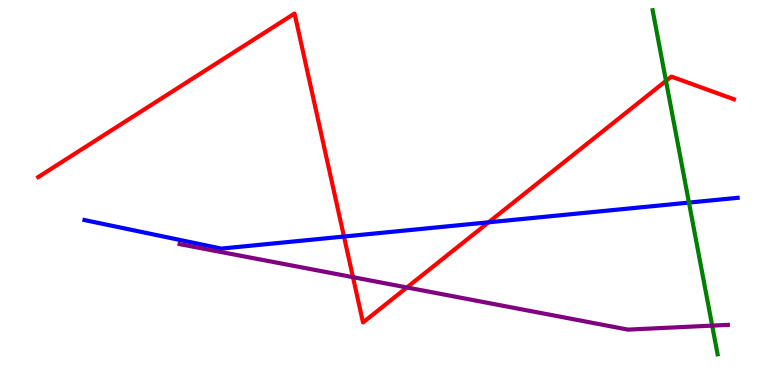[{'lines': ['blue', 'red'], 'intersections': [{'x': 4.44, 'y': 3.86}, {'x': 6.3, 'y': 4.23}]}, {'lines': ['green', 'red'], 'intersections': [{'x': 8.59, 'y': 7.9}]}, {'lines': ['purple', 'red'], 'intersections': [{'x': 4.55, 'y': 2.8}, {'x': 5.25, 'y': 2.53}]}, {'lines': ['blue', 'green'], 'intersections': [{'x': 8.89, 'y': 4.74}]}, {'lines': ['blue', 'purple'], 'intersections': []}, {'lines': ['green', 'purple'], 'intersections': [{'x': 9.19, 'y': 1.54}]}]